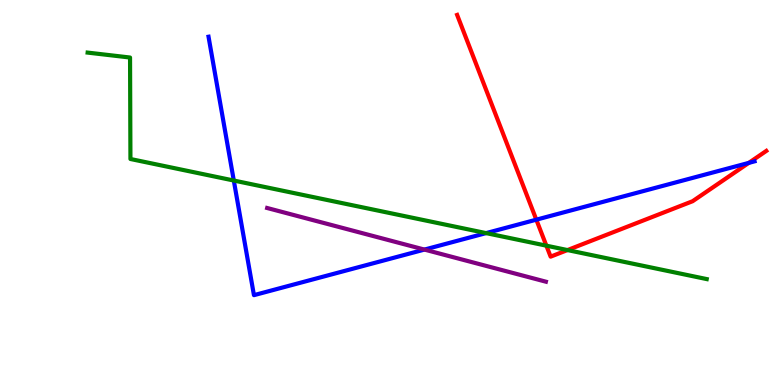[{'lines': ['blue', 'red'], 'intersections': [{'x': 6.92, 'y': 4.29}, {'x': 9.66, 'y': 5.77}]}, {'lines': ['green', 'red'], 'intersections': [{'x': 7.05, 'y': 3.62}, {'x': 7.32, 'y': 3.5}]}, {'lines': ['purple', 'red'], 'intersections': []}, {'lines': ['blue', 'green'], 'intersections': [{'x': 3.02, 'y': 5.31}, {'x': 6.27, 'y': 3.95}]}, {'lines': ['blue', 'purple'], 'intersections': [{'x': 5.48, 'y': 3.52}]}, {'lines': ['green', 'purple'], 'intersections': []}]